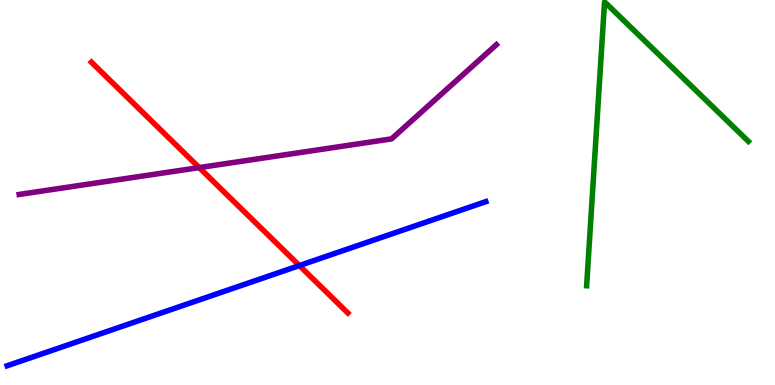[{'lines': ['blue', 'red'], 'intersections': [{'x': 3.86, 'y': 3.1}]}, {'lines': ['green', 'red'], 'intersections': []}, {'lines': ['purple', 'red'], 'intersections': [{'x': 2.57, 'y': 5.65}]}, {'lines': ['blue', 'green'], 'intersections': []}, {'lines': ['blue', 'purple'], 'intersections': []}, {'lines': ['green', 'purple'], 'intersections': []}]